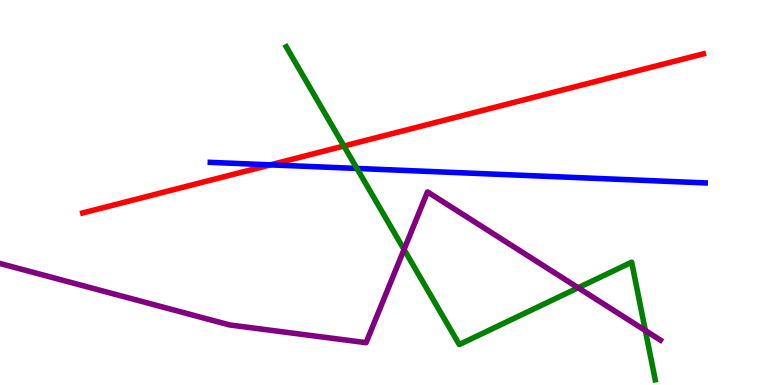[{'lines': ['blue', 'red'], 'intersections': [{'x': 3.49, 'y': 5.72}]}, {'lines': ['green', 'red'], 'intersections': [{'x': 4.44, 'y': 6.21}]}, {'lines': ['purple', 'red'], 'intersections': []}, {'lines': ['blue', 'green'], 'intersections': [{'x': 4.61, 'y': 5.62}]}, {'lines': ['blue', 'purple'], 'intersections': []}, {'lines': ['green', 'purple'], 'intersections': [{'x': 5.21, 'y': 3.52}, {'x': 7.46, 'y': 2.53}, {'x': 8.33, 'y': 1.41}]}]